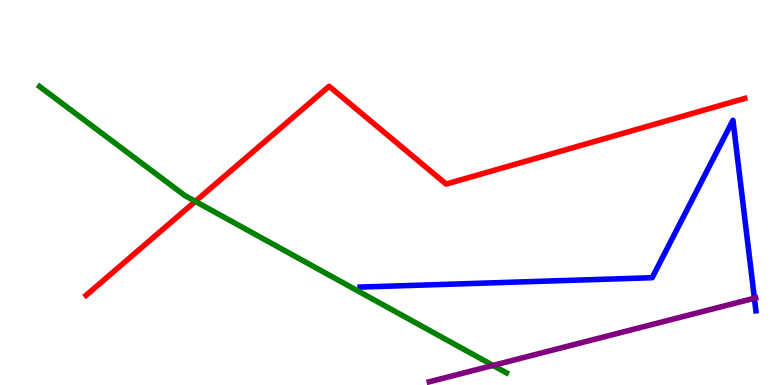[{'lines': ['blue', 'red'], 'intersections': []}, {'lines': ['green', 'red'], 'intersections': [{'x': 2.52, 'y': 4.77}]}, {'lines': ['purple', 'red'], 'intersections': []}, {'lines': ['blue', 'green'], 'intersections': []}, {'lines': ['blue', 'purple'], 'intersections': [{'x': 9.73, 'y': 2.25}]}, {'lines': ['green', 'purple'], 'intersections': [{'x': 6.36, 'y': 0.509}]}]